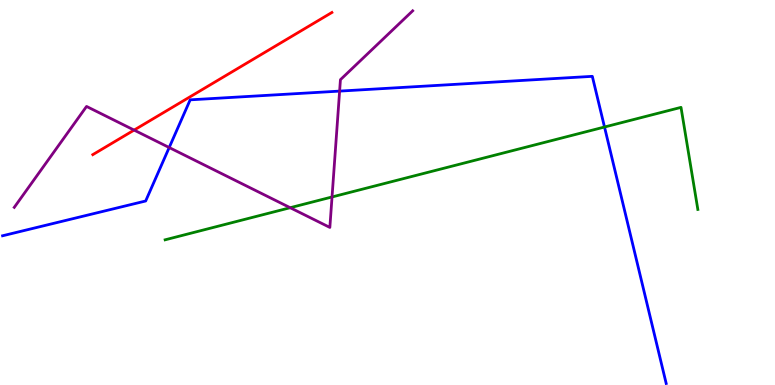[{'lines': ['blue', 'red'], 'intersections': []}, {'lines': ['green', 'red'], 'intersections': []}, {'lines': ['purple', 'red'], 'intersections': [{'x': 1.73, 'y': 6.62}]}, {'lines': ['blue', 'green'], 'intersections': [{'x': 7.8, 'y': 6.7}]}, {'lines': ['blue', 'purple'], 'intersections': [{'x': 2.18, 'y': 6.17}, {'x': 4.38, 'y': 7.63}]}, {'lines': ['green', 'purple'], 'intersections': [{'x': 3.74, 'y': 4.61}, {'x': 4.28, 'y': 4.88}]}]